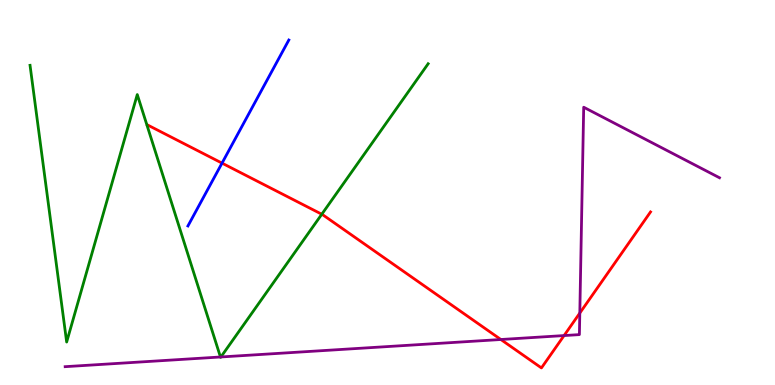[{'lines': ['blue', 'red'], 'intersections': [{'x': 2.86, 'y': 5.76}]}, {'lines': ['green', 'red'], 'intersections': [{'x': 4.15, 'y': 4.44}]}, {'lines': ['purple', 'red'], 'intersections': [{'x': 6.46, 'y': 1.18}, {'x': 7.28, 'y': 1.28}, {'x': 7.48, 'y': 1.87}]}, {'lines': ['blue', 'green'], 'intersections': []}, {'lines': ['blue', 'purple'], 'intersections': []}, {'lines': ['green', 'purple'], 'intersections': [{'x': 2.84, 'y': 0.728}, {'x': 2.85, 'y': 0.728}]}]